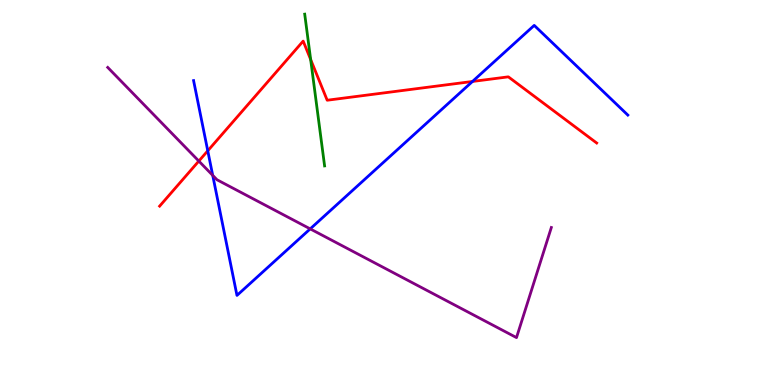[{'lines': ['blue', 'red'], 'intersections': [{'x': 2.68, 'y': 6.08}, {'x': 6.1, 'y': 7.88}]}, {'lines': ['green', 'red'], 'intersections': [{'x': 4.01, 'y': 8.45}]}, {'lines': ['purple', 'red'], 'intersections': [{'x': 2.57, 'y': 5.82}]}, {'lines': ['blue', 'green'], 'intersections': []}, {'lines': ['blue', 'purple'], 'intersections': [{'x': 2.74, 'y': 5.45}, {'x': 4.0, 'y': 4.06}]}, {'lines': ['green', 'purple'], 'intersections': []}]